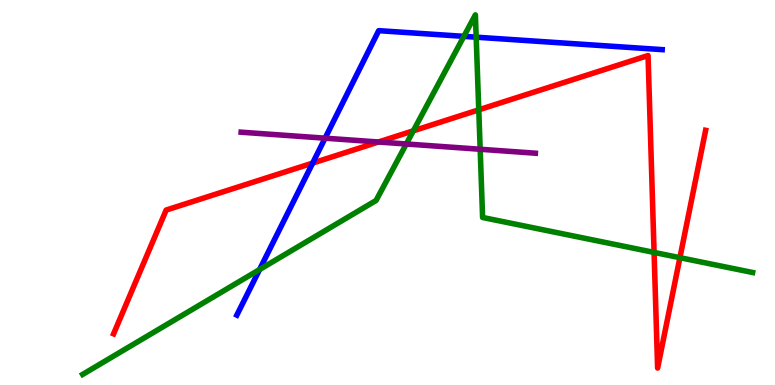[{'lines': ['blue', 'red'], 'intersections': [{'x': 4.03, 'y': 5.76}]}, {'lines': ['green', 'red'], 'intersections': [{'x': 5.33, 'y': 6.6}, {'x': 6.18, 'y': 7.15}, {'x': 8.44, 'y': 3.44}, {'x': 8.77, 'y': 3.31}]}, {'lines': ['purple', 'red'], 'intersections': [{'x': 4.88, 'y': 6.31}]}, {'lines': ['blue', 'green'], 'intersections': [{'x': 3.35, 'y': 3.0}, {'x': 5.99, 'y': 9.06}, {'x': 6.14, 'y': 9.03}]}, {'lines': ['blue', 'purple'], 'intersections': [{'x': 4.19, 'y': 6.41}]}, {'lines': ['green', 'purple'], 'intersections': [{'x': 5.24, 'y': 6.26}, {'x': 6.2, 'y': 6.12}]}]